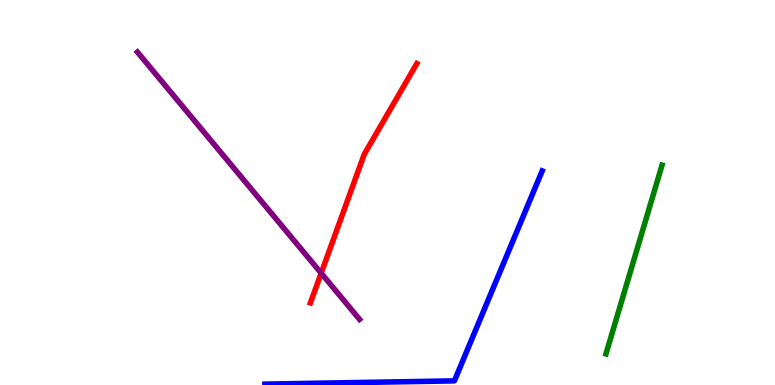[{'lines': ['blue', 'red'], 'intersections': []}, {'lines': ['green', 'red'], 'intersections': []}, {'lines': ['purple', 'red'], 'intersections': [{'x': 4.14, 'y': 2.9}]}, {'lines': ['blue', 'green'], 'intersections': []}, {'lines': ['blue', 'purple'], 'intersections': []}, {'lines': ['green', 'purple'], 'intersections': []}]